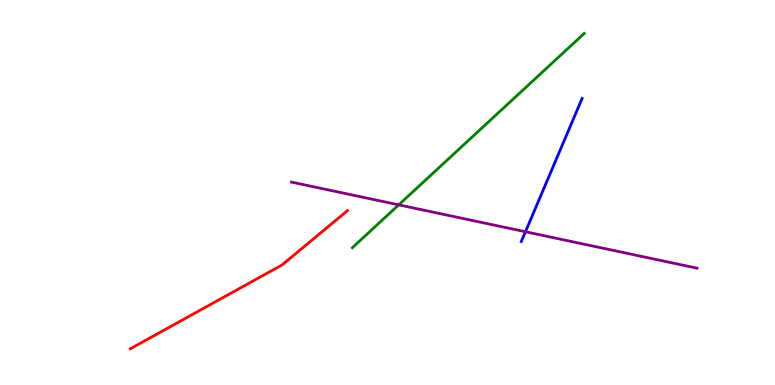[{'lines': ['blue', 'red'], 'intersections': []}, {'lines': ['green', 'red'], 'intersections': []}, {'lines': ['purple', 'red'], 'intersections': []}, {'lines': ['blue', 'green'], 'intersections': []}, {'lines': ['blue', 'purple'], 'intersections': [{'x': 6.78, 'y': 3.98}]}, {'lines': ['green', 'purple'], 'intersections': [{'x': 5.14, 'y': 4.68}]}]